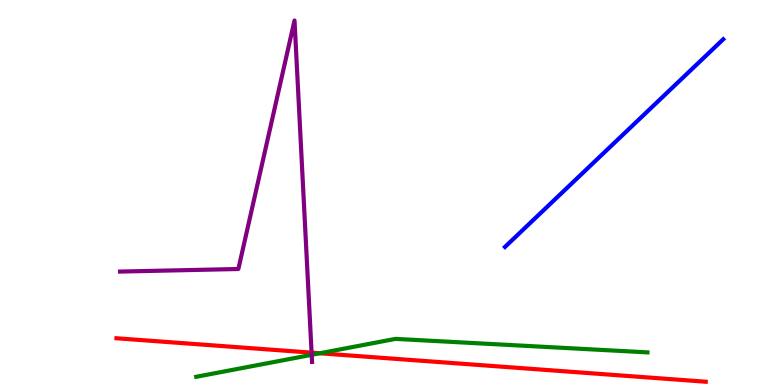[{'lines': ['blue', 'red'], 'intersections': []}, {'lines': ['green', 'red'], 'intersections': [{'x': 4.13, 'y': 0.824}]}, {'lines': ['purple', 'red'], 'intersections': [{'x': 4.02, 'y': 0.84}]}, {'lines': ['blue', 'green'], 'intersections': []}, {'lines': ['blue', 'purple'], 'intersections': []}, {'lines': ['green', 'purple'], 'intersections': [{'x': 4.02, 'y': 0.784}]}]